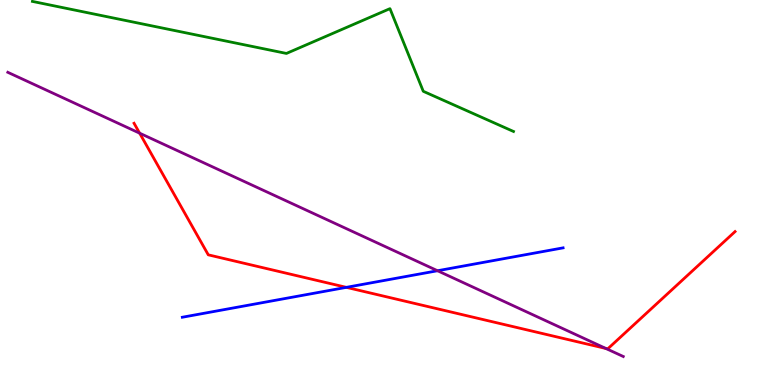[{'lines': ['blue', 'red'], 'intersections': [{'x': 4.47, 'y': 2.54}]}, {'lines': ['green', 'red'], 'intersections': []}, {'lines': ['purple', 'red'], 'intersections': [{'x': 1.8, 'y': 6.54}, {'x': 7.82, 'y': 0.949}]}, {'lines': ['blue', 'green'], 'intersections': []}, {'lines': ['blue', 'purple'], 'intersections': [{'x': 5.65, 'y': 2.97}]}, {'lines': ['green', 'purple'], 'intersections': []}]